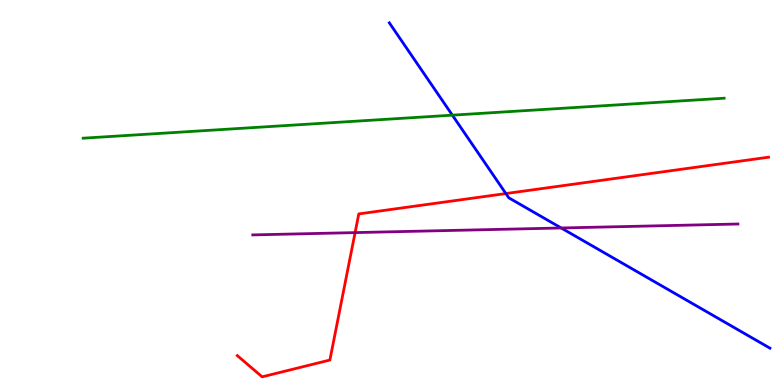[{'lines': ['blue', 'red'], 'intersections': [{'x': 6.53, 'y': 4.97}]}, {'lines': ['green', 'red'], 'intersections': []}, {'lines': ['purple', 'red'], 'intersections': [{'x': 4.58, 'y': 3.96}]}, {'lines': ['blue', 'green'], 'intersections': [{'x': 5.84, 'y': 7.01}]}, {'lines': ['blue', 'purple'], 'intersections': [{'x': 7.24, 'y': 4.08}]}, {'lines': ['green', 'purple'], 'intersections': []}]